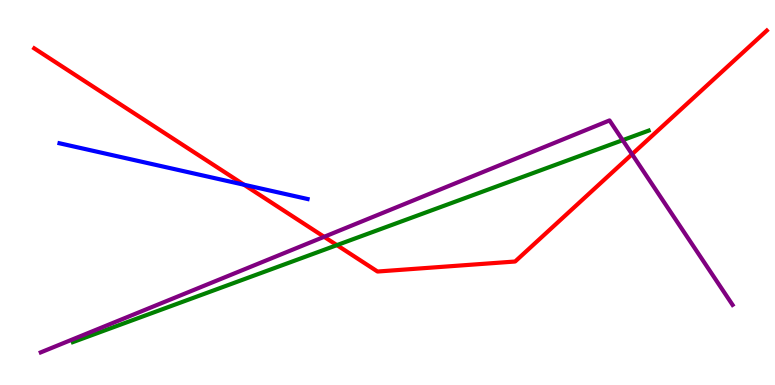[{'lines': ['blue', 'red'], 'intersections': [{'x': 3.15, 'y': 5.2}]}, {'lines': ['green', 'red'], 'intersections': [{'x': 4.35, 'y': 3.63}]}, {'lines': ['purple', 'red'], 'intersections': [{'x': 4.18, 'y': 3.85}, {'x': 8.16, 'y': 5.99}]}, {'lines': ['blue', 'green'], 'intersections': []}, {'lines': ['blue', 'purple'], 'intersections': []}, {'lines': ['green', 'purple'], 'intersections': [{'x': 8.03, 'y': 6.36}]}]